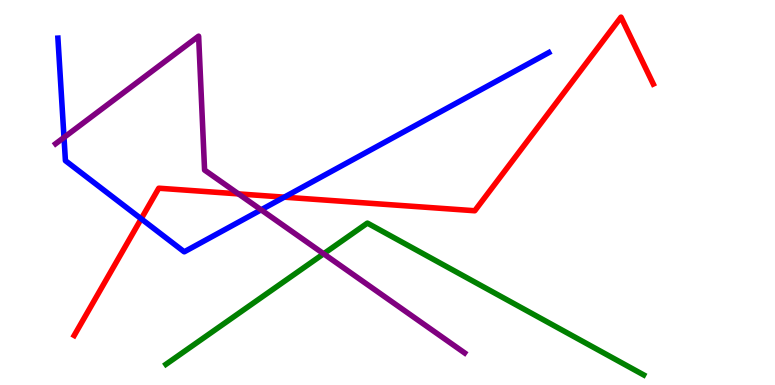[{'lines': ['blue', 'red'], 'intersections': [{'x': 1.82, 'y': 4.32}, {'x': 3.67, 'y': 4.88}]}, {'lines': ['green', 'red'], 'intersections': []}, {'lines': ['purple', 'red'], 'intersections': [{'x': 3.08, 'y': 4.96}]}, {'lines': ['blue', 'green'], 'intersections': []}, {'lines': ['blue', 'purple'], 'intersections': [{'x': 0.826, 'y': 6.43}, {'x': 3.37, 'y': 4.55}]}, {'lines': ['green', 'purple'], 'intersections': [{'x': 4.18, 'y': 3.41}]}]